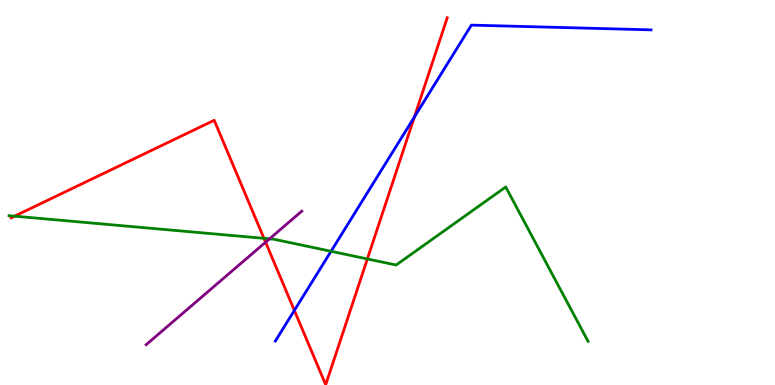[{'lines': ['blue', 'red'], 'intersections': [{'x': 3.8, 'y': 1.94}, {'x': 5.35, 'y': 6.96}]}, {'lines': ['green', 'red'], 'intersections': [{'x': 0.188, 'y': 4.39}, {'x': 3.41, 'y': 3.81}, {'x': 4.74, 'y': 3.27}]}, {'lines': ['purple', 'red'], 'intersections': [{'x': 3.43, 'y': 3.71}]}, {'lines': ['blue', 'green'], 'intersections': [{'x': 4.27, 'y': 3.47}]}, {'lines': ['blue', 'purple'], 'intersections': []}, {'lines': ['green', 'purple'], 'intersections': [{'x': 3.48, 'y': 3.8}]}]